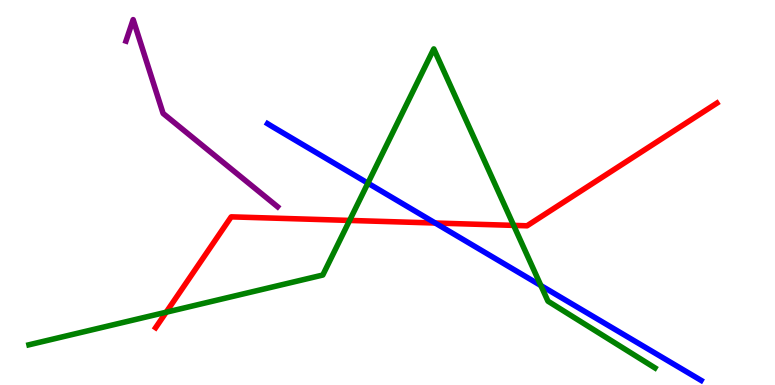[{'lines': ['blue', 'red'], 'intersections': [{'x': 5.62, 'y': 4.21}]}, {'lines': ['green', 'red'], 'intersections': [{'x': 2.14, 'y': 1.89}, {'x': 4.51, 'y': 4.27}, {'x': 6.63, 'y': 4.15}]}, {'lines': ['purple', 'red'], 'intersections': []}, {'lines': ['blue', 'green'], 'intersections': [{'x': 4.75, 'y': 5.24}, {'x': 6.98, 'y': 2.58}]}, {'lines': ['blue', 'purple'], 'intersections': []}, {'lines': ['green', 'purple'], 'intersections': []}]